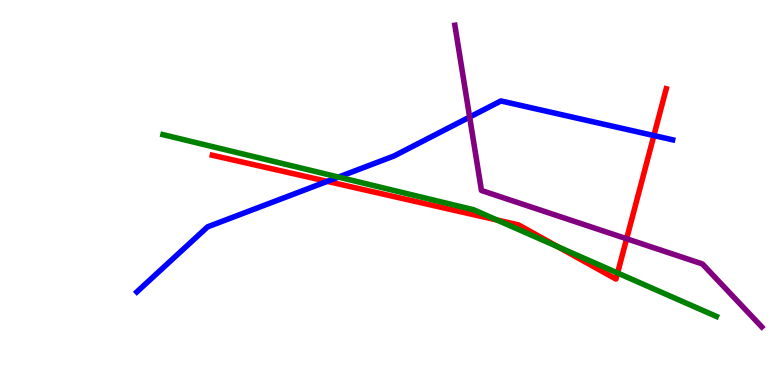[{'lines': ['blue', 'red'], 'intersections': [{'x': 4.22, 'y': 5.29}, {'x': 8.44, 'y': 6.48}]}, {'lines': ['green', 'red'], 'intersections': [{'x': 6.41, 'y': 4.29}, {'x': 7.2, 'y': 3.59}, {'x': 7.97, 'y': 2.91}]}, {'lines': ['purple', 'red'], 'intersections': [{'x': 8.09, 'y': 3.8}]}, {'lines': ['blue', 'green'], 'intersections': [{'x': 4.37, 'y': 5.4}]}, {'lines': ['blue', 'purple'], 'intersections': [{'x': 6.06, 'y': 6.96}]}, {'lines': ['green', 'purple'], 'intersections': []}]